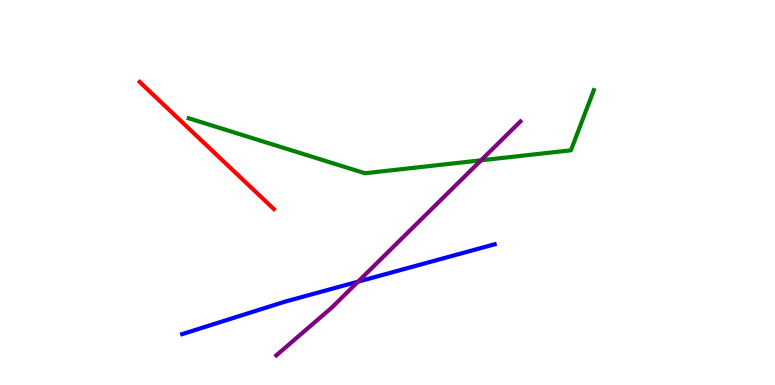[{'lines': ['blue', 'red'], 'intersections': []}, {'lines': ['green', 'red'], 'intersections': []}, {'lines': ['purple', 'red'], 'intersections': []}, {'lines': ['blue', 'green'], 'intersections': []}, {'lines': ['blue', 'purple'], 'intersections': [{'x': 4.62, 'y': 2.68}]}, {'lines': ['green', 'purple'], 'intersections': [{'x': 6.21, 'y': 5.84}]}]